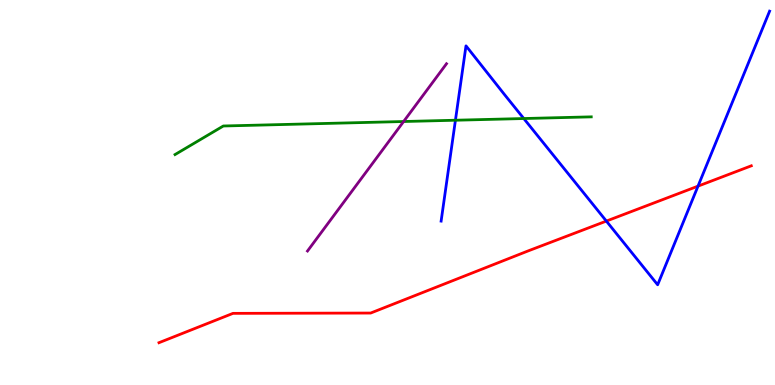[{'lines': ['blue', 'red'], 'intersections': [{'x': 7.82, 'y': 4.26}, {'x': 9.01, 'y': 5.17}]}, {'lines': ['green', 'red'], 'intersections': []}, {'lines': ['purple', 'red'], 'intersections': []}, {'lines': ['blue', 'green'], 'intersections': [{'x': 5.88, 'y': 6.88}, {'x': 6.76, 'y': 6.92}]}, {'lines': ['blue', 'purple'], 'intersections': []}, {'lines': ['green', 'purple'], 'intersections': [{'x': 5.21, 'y': 6.84}]}]